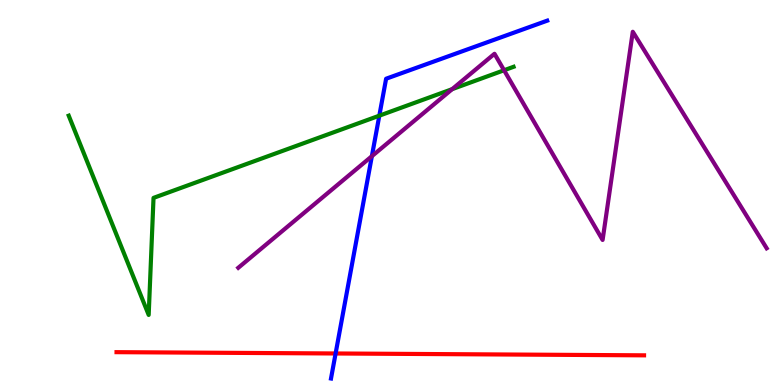[{'lines': ['blue', 'red'], 'intersections': [{'x': 4.33, 'y': 0.819}]}, {'lines': ['green', 'red'], 'intersections': []}, {'lines': ['purple', 'red'], 'intersections': []}, {'lines': ['blue', 'green'], 'intersections': [{'x': 4.89, 'y': 7.0}]}, {'lines': ['blue', 'purple'], 'intersections': [{'x': 4.8, 'y': 5.94}]}, {'lines': ['green', 'purple'], 'intersections': [{'x': 5.83, 'y': 7.68}, {'x': 6.5, 'y': 8.18}]}]